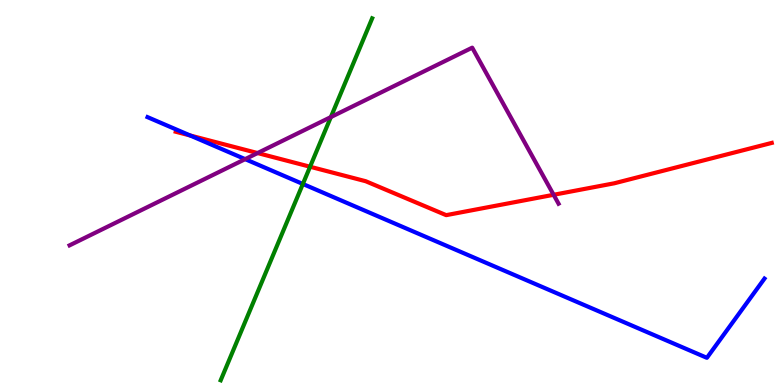[{'lines': ['blue', 'red'], 'intersections': [{'x': 2.45, 'y': 6.48}]}, {'lines': ['green', 'red'], 'intersections': [{'x': 4.0, 'y': 5.67}]}, {'lines': ['purple', 'red'], 'intersections': [{'x': 3.32, 'y': 6.02}, {'x': 7.14, 'y': 4.94}]}, {'lines': ['blue', 'green'], 'intersections': [{'x': 3.91, 'y': 5.22}]}, {'lines': ['blue', 'purple'], 'intersections': [{'x': 3.16, 'y': 5.87}]}, {'lines': ['green', 'purple'], 'intersections': [{'x': 4.27, 'y': 6.96}]}]